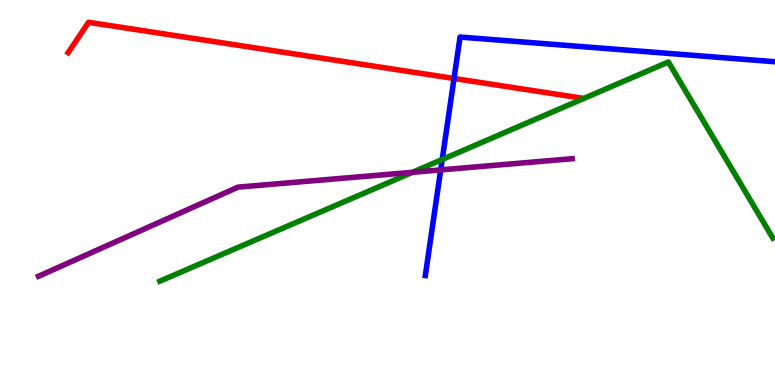[{'lines': ['blue', 'red'], 'intersections': [{'x': 5.86, 'y': 7.96}]}, {'lines': ['green', 'red'], 'intersections': []}, {'lines': ['purple', 'red'], 'intersections': []}, {'lines': ['blue', 'green'], 'intersections': [{'x': 5.71, 'y': 5.86}]}, {'lines': ['blue', 'purple'], 'intersections': [{'x': 5.69, 'y': 5.59}]}, {'lines': ['green', 'purple'], 'intersections': [{'x': 5.32, 'y': 5.52}]}]